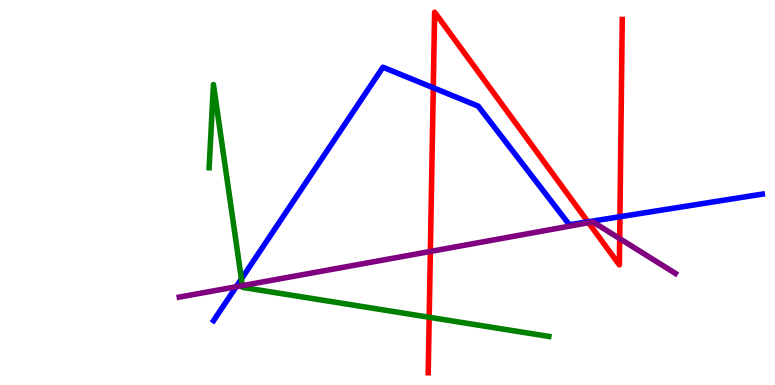[{'lines': ['blue', 'red'], 'intersections': [{'x': 5.59, 'y': 7.72}, {'x': 7.59, 'y': 4.24}, {'x': 8.0, 'y': 4.37}]}, {'lines': ['green', 'red'], 'intersections': [{'x': 5.54, 'y': 1.76}]}, {'lines': ['purple', 'red'], 'intersections': [{'x': 5.55, 'y': 3.47}, {'x': 7.59, 'y': 4.22}, {'x': 8.0, 'y': 3.8}]}, {'lines': ['blue', 'green'], 'intersections': [{'x': 3.11, 'y': 2.75}]}, {'lines': ['blue', 'purple'], 'intersections': [{'x': 3.05, 'y': 2.55}]}, {'lines': ['green', 'purple'], 'intersections': [{'x': 3.13, 'y': 2.58}]}]